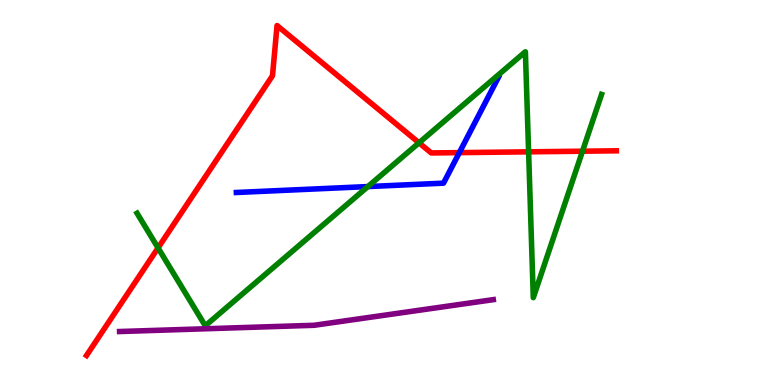[{'lines': ['blue', 'red'], 'intersections': [{'x': 5.93, 'y': 6.04}]}, {'lines': ['green', 'red'], 'intersections': [{'x': 2.04, 'y': 3.56}, {'x': 5.41, 'y': 6.29}, {'x': 6.82, 'y': 6.06}, {'x': 7.52, 'y': 6.07}]}, {'lines': ['purple', 'red'], 'intersections': []}, {'lines': ['blue', 'green'], 'intersections': [{'x': 4.75, 'y': 5.15}]}, {'lines': ['blue', 'purple'], 'intersections': []}, {'lines': ['green', 'purple'], 'intersections': []}]